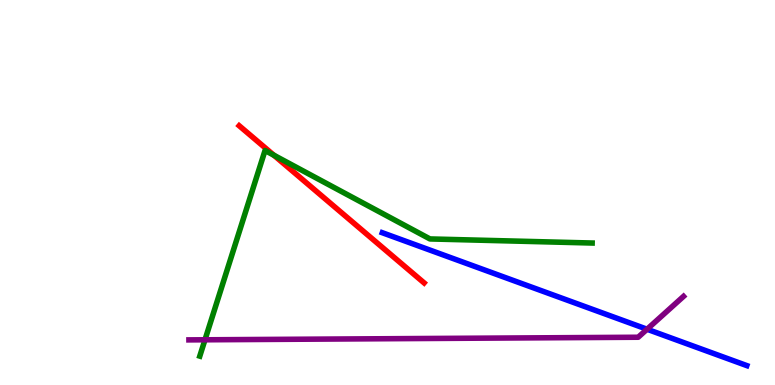[{'lines': ['blue', 'red'], 'intersections': []}, {'lines': ['green', 'red'], 'intersections': [{'x': 3.53, 'y': 5.97}]}, {'lines': ['purple', 'red'], 'intersections': []}, {'lines': ['blue', 'green'], 'intersections': []}, {'lines': ['blue', 'purple'], 'intersections': [{'x': 8.35, 'y': 1.45}]}, {'lines': ['green', 'purple'], 'intersections': [{'x': 2.64, 'y': 1.17}]}]